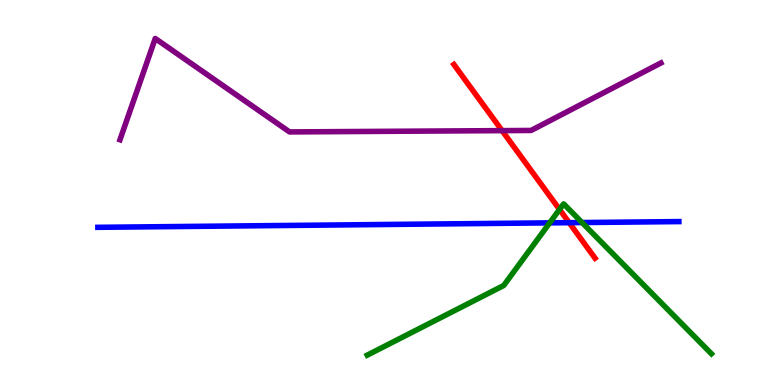[{'lines': ['blue', 'red'], 'intersections': [{'x': 7.34, 'y': 4.22}]}, {'lines': ['green', 'red'], 'intersections': [{'x': 7.22, 'y': 4.56}]}, {'lines': ['purple', 'red'], 'intersections': [{'x': 6.48, 'y': 6.61}]}, {'lines': ['blue', 'green'], 'intersections': [{'x': 7.09, 'y': 4.21}, {'x': 7.51, 'y': 4.22}]}, {'lines': ['blue', 'purple'], 'intersections': []}, {'lines': ['green', 'purple'], 'intersections': []}]